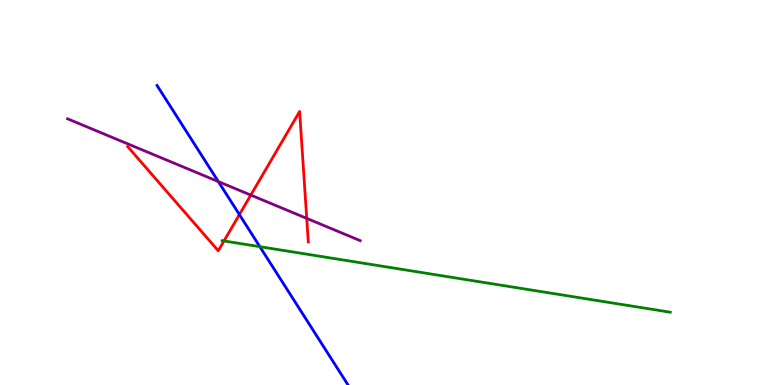[{'lines': ['blue', 'red'], 'intersections': [{'x': 3.09, 'y': 4.43}]}, {'lines': ['green', 'red'], 'intersections': [{'x': 2.89, 'y': 3.74}]}, {'lines': ['purple', 'red'], 'intersections': [{'x': 3.24, 'y': 4.93}, {'x': 3.96, 'y': 4.33}]}, {'lines': ['blue', 'green'], 'intersections': [{'x': 3.35, 'y': 3.59}]}, {'lines': ['blue', 'purple'], 'intersections': [{'x': 2.82, 'y': 5.28}]}, {'lines': ['green', 'purple'], 'intersections': []}]